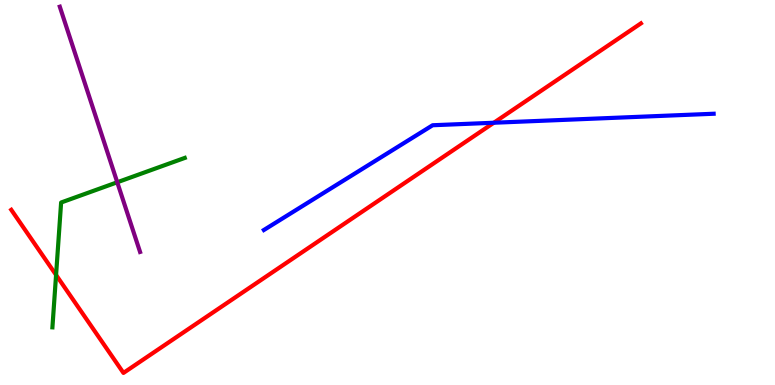[{'lines': ['blue', 'red'], 'intersections': [{'x': 6.37, 'y': 6.81}]}, {'lines': ['green', 'red'], 'intersections': [{'x': 0.724, 'y': 2.86}]}, {'lines': ['purple', 'red'], 'intersections': []}, {'lines': ['blue', 'green'], 'intersections': []}, {'lines': ['blue', 'purple'], 'intersections': []}, {'lines': ['green', 'purple'], 'intersections': [{'x': 1.51, 'y': 5.27}]}]